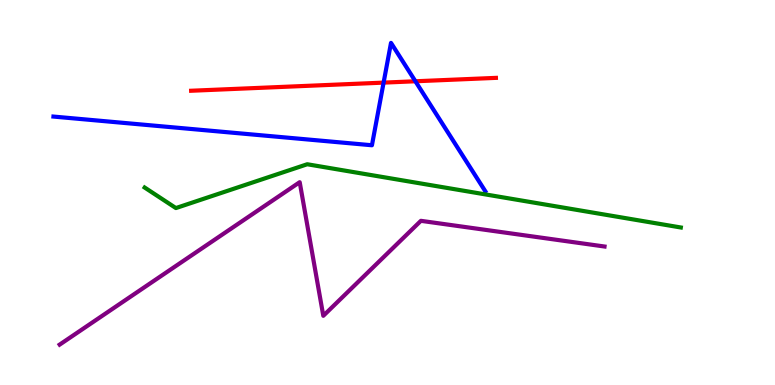[{'lines': ['blue', 'red'], 'intersections': [{'x': 4.95, 'y': 7.85}, {'x': 5.36, 'y': 7.89}]}, {'lines': ['green', 'red'], 'intersections': []}, {'lines': ['purple', 'red'], 'intersections': []}, {'lines': ['blue', 'green'], 'intersections': []}, {'lines': ['blue', 'purple'], 'intersections': []}, {'lines': ['green', 'purple'], 'intersections': []}]